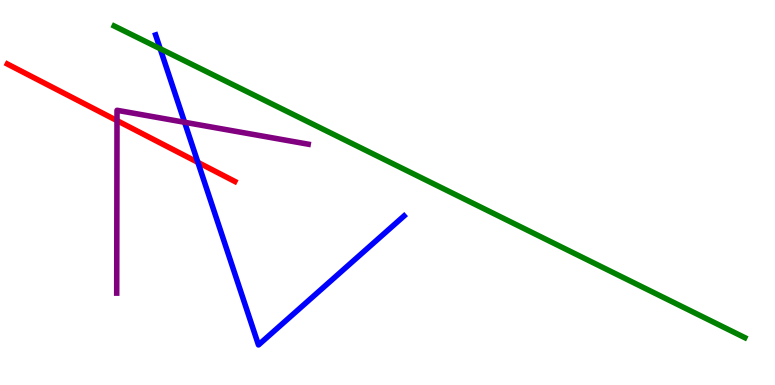[{'lines': ['blue', 'red'], 'intersections': [{'x': 2.55, 'y': 5.78}]}, {'lines': ['green', 'red'], 'intersections': []}, {'lines': ['purple', 'red'], 'intersections': [{'x': 1.51, 'y': 6.87}]}, {'lines': ['blue', 'green'], 'intersections': [{'x': 2.07, 'y': 8.73}]}, {'lines': ['blue', 'purple'], 'intersections': [{'x': 2.38, 'y': 6.82}]}, {'lines': ['green', 'purple'], 'intersections': []}]